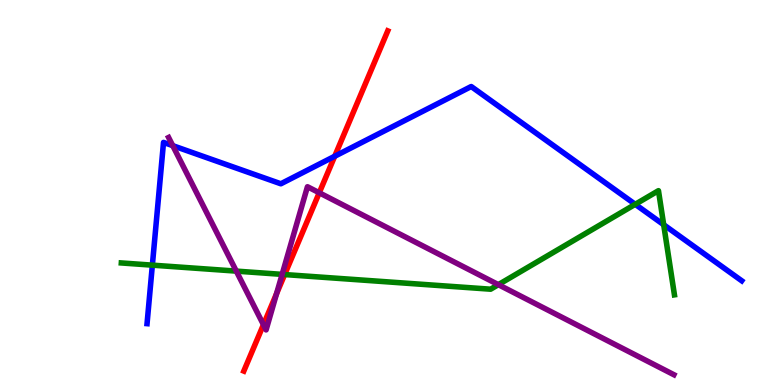[{'lines': ['blue', 'red'], 'intersections': [{'x': 4.32, 'y': 5.94}]}, {'lines': ['green', 'red'], 'intersections': [{'x': 3.67, 'y': 2.87}]}, {'lines': ['purple', 'red'], 'intersections': [{'x': 3.4, 'y': 1.57}, {'x': 3.57, 'y': 2.37}, {'x': 4.12, 'y': 4.99}]}, {'lines': ['blue', 'green'], 'intersections': [{'x': 1.97, 'y': 3.11}, {'x': 8.2, 'y': 4.69}, {'x': 8.56, 'y': 4.16}]}, {'lines': ['blue', 'purple'], 'intersections': [{'x': 2.23, 'y': 6.22}]}, {'lines': ['green', 'purple'], 'intersections': [{'x': 3.05, 'y': 2.96}, {'x': 3.64, 'y': 2.87}, {'x': 6.43, 'y': 2.61}]}]